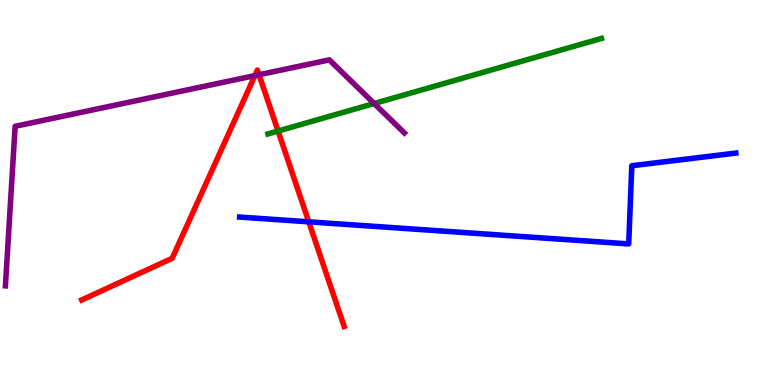[{'lines': ['blue', 'red'], 'intersections': [{'x': 3.98, 'y': 4.24}]}, {'lines': ['green', 'red'], 'intersections': [{'x': 3.59, 'y': 6.6}]}, {'lines': ['purple', 'red'], 'intersections': [{'x': 3.29, 'y': 8.04}, {'x': 3.34, 'y': 8.06}]}, {'lines': ['blue', 'green'], 'intersections': []}, {'lines': ['blue', 'purple'], 'intersections': []}, {'lines': ['green', 'purple'], 'intersections': [{'x': 4.83, 'y': 7.31}]}]